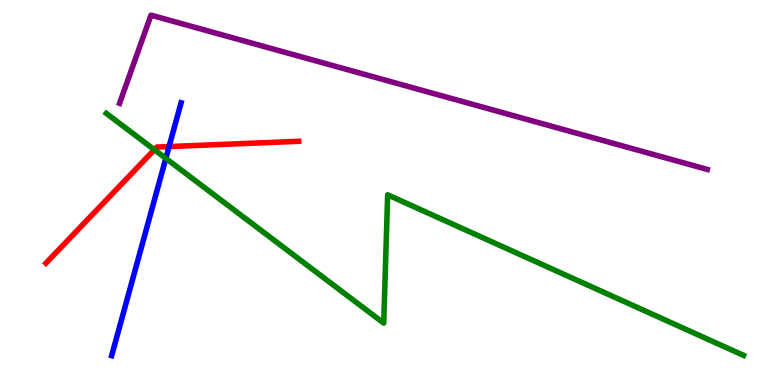[{'lines': ['blue', 'red'], 'intersections': [{'x': 2.18, 'y': 6.19}]}, {'lines': ['green', 'red'], 'intersections': [{'x': 1.99, 'y': 6.11}]}, {'lines': ['purple', 'red'], 'intersections': []}, {'lines': ['blue', 'green'], 'intersections': [{'x': 2.14, 'y': 5.89}]}, {'lines': ['blue', 'purple'], 'intersections': []}, {'lines': ['green', 'purple'], 'intersections': []}]